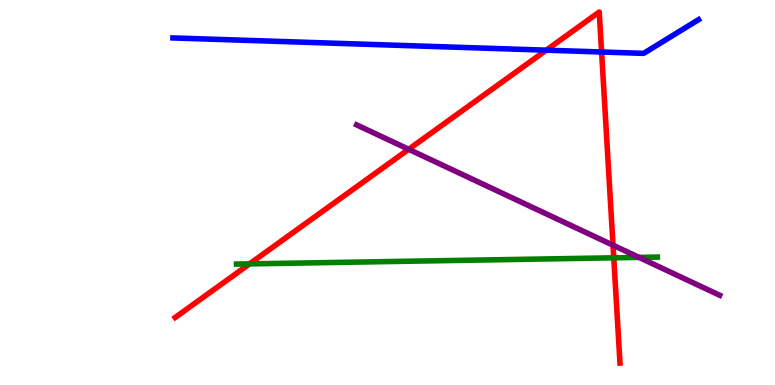[{'lines': ['blue', 'red'], 'intersections': [{'x': 7.05, 'y': 8.7}, {'x': 7.76, 'y': 8.65}]}, {'lines': ['green', 'red'], 'intersections': [{'x': 3.22, 'y': 3.15}, {'x': 7.92, 'y': 3.3}]}, {'lines': ['purple', 'red'], 'intersections': [{'x': 5.27, 'y': 6.12}, {'x': 7.91, 'y': 3.63}]}, {'lines': ['blue', 'green'], 'intersections': []}, {'lines': ['blue', 'purple'], 'intersections': []}, {'lines': ['green', 'purple'], 'intersections': [{'x': 8.25, 'y': 3.31}]}]